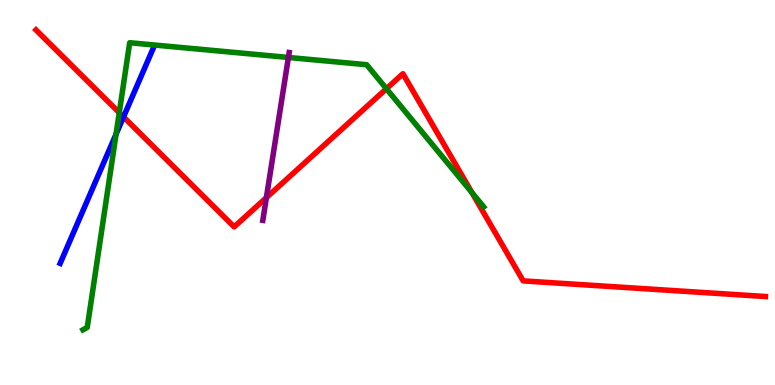[{'lines': ['blue', 'red'], 'intersections': [{'x': 1.59, 'y': 6.96}]}, {'lines': ['green', 'red'], 'intersections': [{'x': 1.54, 'y': 7.07}, {'x': 4.99, 'y': 7.7}, {'x': 6.09, 'y': 5.0}]}, {'lines': ['purple', 'red'], 'intersections': [{'x': 3.44, 'y': 4.87}]}, {'lines': ['blue', 'green'], 'intersections': [{'x': 1.5, 'y': 6.51}]}, {'lines': ['blue', 'purple'], 'intersections': []}, {'lines': ['green', 'purple'], 'intersections': [{'x': 3.72, 'y': 8.51}]}]